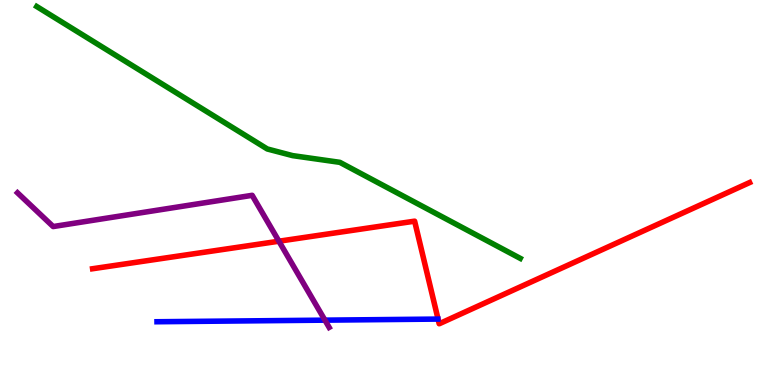[{'lines': ['blue', 'red'], 'intersections': []}, {'lines': ['green', 'red'], 'intersections': []}, {'lines': ['purple', 'red'], 'intersections': [{'x': 3.6, 'y': 3.73}]}, {'lines': ['blue', 'green'], 'intersections': []}, {'lines': ['blue', 'purple'], 'intersections': [{'x': 4.19, 'y': 1.68}]}, {'lines': ['green', 'purple'], 'intersections': []}]